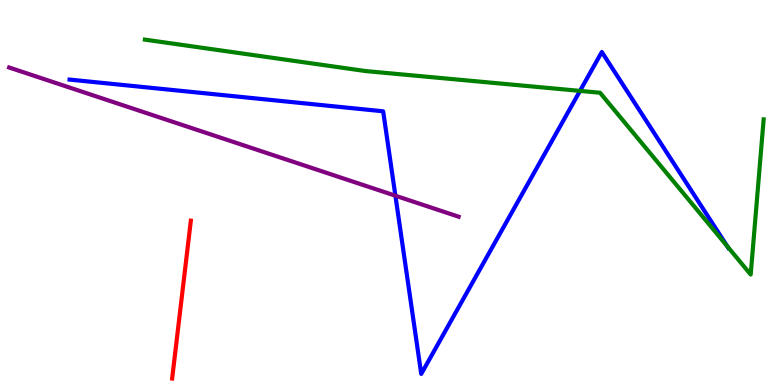[{'lines': ['blue', 'red'], 'intersections': []}, {'lines': ['green', 'red'], 'intersections': []}, {'lines': ['purple', 'red'], 'intersections': []}, {'lines': ['blue', 'green'], 'intersections': [{'x': 7.48, 'y': 7.64}, {'x': 9.38, 'y': 3.6}]}, {'lines': ['blue', 'purple'], 'intersections': [{'x': 5.1, 'y': 4.92}]}, {'lines': ['green', 'purple'], 'intersections': []}]